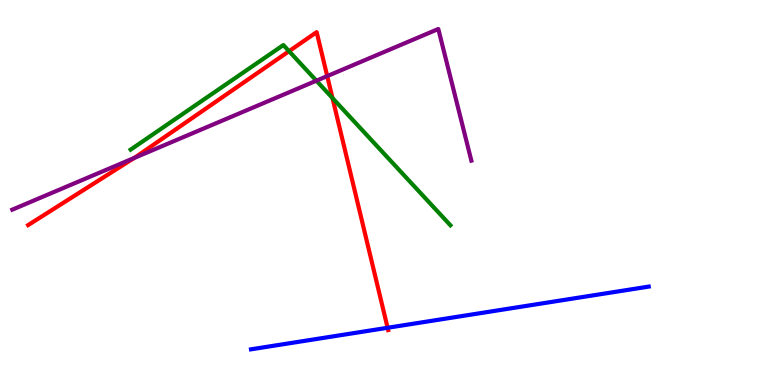[{'lines': ['blue', 'red'], 'intersections': [{'x': 5.0, 'y': 1.49}]}, {'lines': ['green', 'red'], 'intersections': [{'x': 3.73, 'y': 8.67}, {'x': 4.29, 'y': 7.45}]}, {'lines': ['purple', 'red'], 'intersections': [{'x': 1.73, 'y': 5.9}, {'x': 4.22, 'y': 8.02}]}, {'lines': ['blue', 'green'], 'intersections': []}, {'lines': ['blue', 'purple'], 'intersections': []}, {'lines': ['green', 'purple'], 'intersections': [{'x': 4.08, 'y': 7.9}]}]